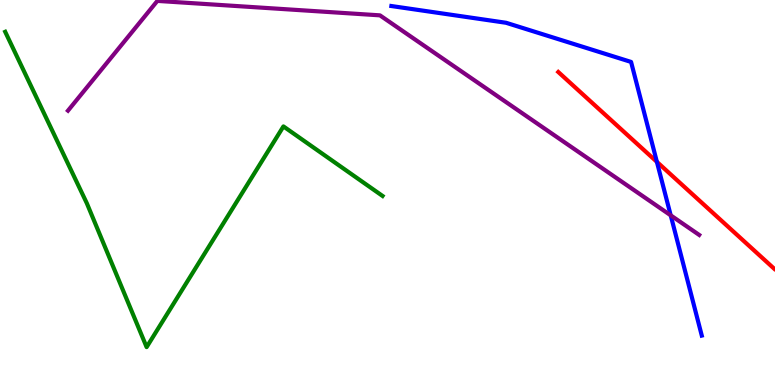[{'lines': ['blue', 'red'], 'intersections': [{'x': 8.48, 'y': 5.8}]}, {'lines': ['green', 'red'], 'intersections': []}, {'lines': ['purple', 'red'], 'intersections': []}, {'lines': ['blue', 'green'], 'intersections': []}, {'lines': ['blue', 'purple'], 'intersections': [{'x': 8.65, 'y': 4.41}]}, {'lines': ['green', 'purple'], 'intersections': []}]